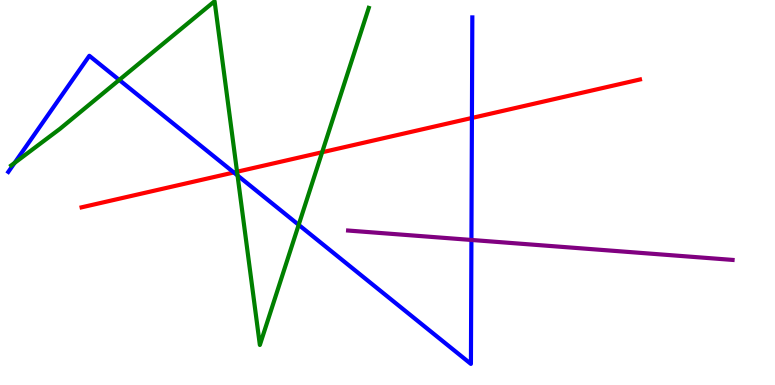[{'lines': ['blue', 'red'], 'intersections': [{'x': 3.02, 'y': 5.52}, {'x': 6.09, 'y': 6.94}]}, {'lines': ['green', 'red'], 'intersections': [{'x': 3.06, 'y': 5.54}, {'x': 4.16, 'y': 6.05}]}, {'lines': ['purple', 'red'], 'intersections': []}, {'lines': ['blue', 'green'], 'intersections': [{'x': 0.188, 'y': 5.77}, {'x': 1.54, 'y': 7.92}, {'x': 3.06, 'y': 5.44}, {'x': 3.85, 'y': 4.16}]}, {'lines': ['blue', 'purple'], 'intersections': [{'x': 6.08, 'y': 3.77}]}, {'lines': ['green', 'purple'], 'intersections': []}]